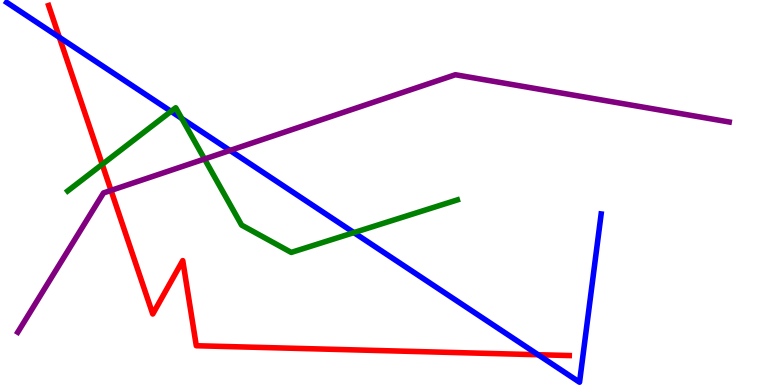[{'lines': ['blue', 'red'], 'intersections': [{'x': 0.766, 'y': 9.03}, {'x': 6.94, 'y': 0.786}]}, {'lines': ['green', 'red'], 'intersections': [{'x': 1.32, 'y': 5.73}]}, {'lines': ['purple', 'red'], 'intersections': [{'x': 1.43, 'y': 5.05}]}, {'lines': ['blue', 'green'], 'intersections': [{'x': 2.21, 'y': 7.11}, {'x': 2.35, 'y': 6.92}, {'x': 4.57, 'y': 3.96}]}, {'lines': ['blue', 'purple'], 'intersections': [{'x': 2.97, 'y': 6.09}]}, {'lines': ['green', 'purple'], 'intersections': [{'x': 2.64, 'y': 5.87}]}]